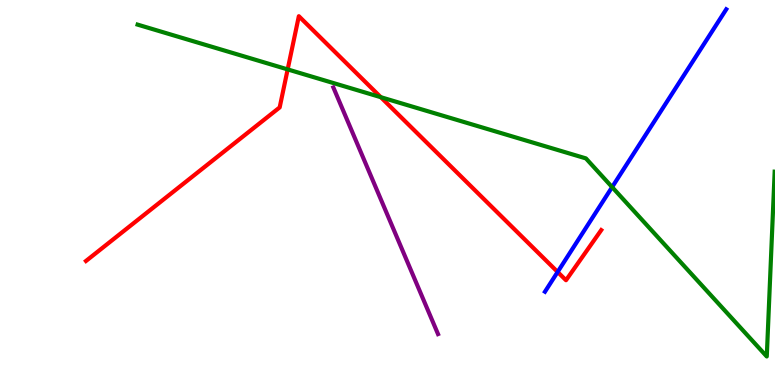[{'lines': ['blue', 'red'], 'intersections': [{'x': 7.2, 'y': 2.94}]}, {'lines': ['green', 'red'], 'intersections': [{'x': 3.71, 'y': 8.2}, {'x': 4.91, 'y': 7.48}]}, {'lines': ['purple', 'red'], 'intersections': []}, {'lines': ['blue', 'green'], 'intersections': [{'x': 7.9, 'y': 5.14}]}, {'lines': ['blue', 'purple'], 'intersections': []}, {'lines': ['green', 'purple'], 'intersections': []}]